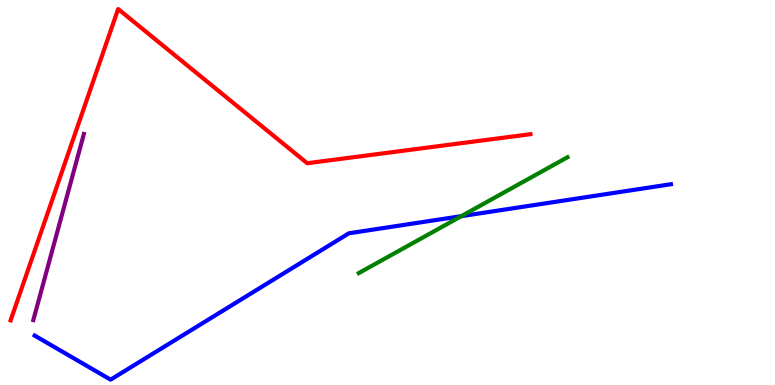[{'lines': ['blue', 'red'], 'intersections': []}, {'lines': ['green', 'red'], 'intersections': []}, {'lines': ['purple', 'red'], 'intersections': []}, {'lines': ['blue', 'green'], 'intersections': [{'x': 5.95, 'y': 4.39}]}, {'lines': ['blue', 'purple'], 'intersections': []}, {'lines': ['green', 'purple'], 'intersections': []}]